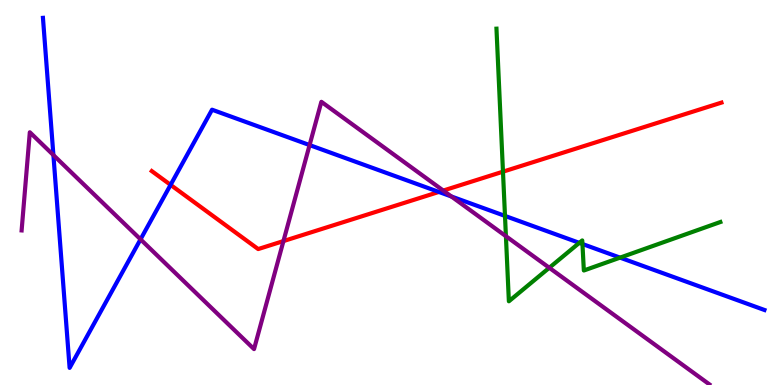[{'lines': ['blue', 'red'], 'intersections': [{'x': 2.2, 'y': 5.2}, {'x': 5.66, 'y': 5.01}]}, {'lines': ['green', 'red'], 'intersections': [{'x': 6.49, 'y': 5.54}]}, {'lines': ['purple', 'red'], 'intersections': [{'x': 3.66, 'y': 3.74}, {'x': 5.72, 'y': 5.05}]}, {'lines': ['blue', 'green'], 'intersections': [{'x': 6.52, 'y': 4.39}, {'x': 7.48, 'y': 3.69}, {'x': 7.52, 'y': 3.66}, {'x': 8.0, 'y': 3.31}]}, {'lines': ['blue', 'purple'], 'intersections': [{'x': 0.689, 'y': 5.97}, {'x': 1.81, 'y': 3.78}, {'x': 3.99, 'y': 6.23}, {'x': 5.82, 'y': 4.9}]}, {'lines': ['green', 'purple'], 'intersections': [{'x': 6.53, 'y': 3.87}, {'x': 7.09, 'y': 3.04}]}]